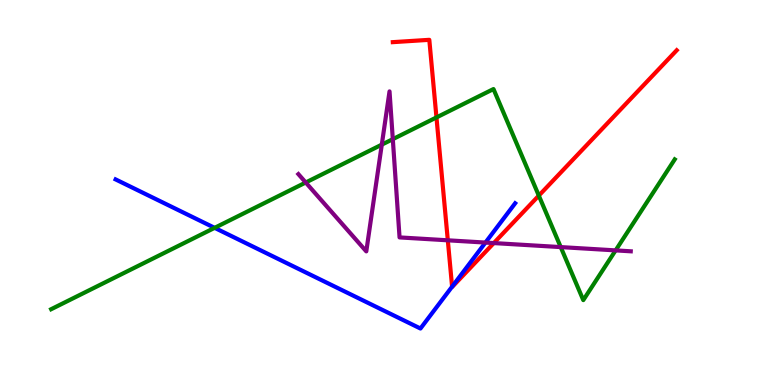[{'lines': ['blue', 'red'], 'intersections': [{'x': 5.83, 'y': 2.55}]}, {'lines': ['green', 'red'], 'intersections': [{'x': 5.63, 'y': 6.95}, {'x': 6.95, 'y': 4.92}]}, {'lines': ['purple', 'red'], 'intersections': [{'x': 5.78, 'y': 3.76}, {'x': 6.37, 'y': 3.69}]}, {'lines': ['blue', 'green'], 'intersections': [{'x': 2.77, 'y': 4.08}]}, {'lines': ['blue', 'purple'], 'intersections': [{'x': 6.26, 'y': 3.7}]}, {'lines': ['green', 'purple'], 'intersections': [{'x': 3.94, 'y': 5.26}, {'x': 4.93, 'y': 6.24}, {'x': 5.07, 'y': 6.39}, {'x': 7.24, 'y': 3.58}, {'x': 7.94, 'y': 3.5}]}]